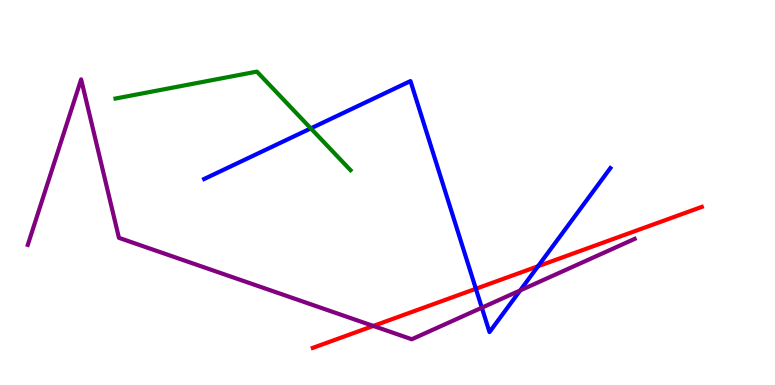[{'lines': ['blue', 'red'], 'intersections': [{'x': 6.14, 'y': 2.5}, {'x': 6.94, 'y': 3.08}]}, {'lines': ['green', 'red'], 'intersections': []}, {'lines': ['purple', 'red'], 'intersections': [{'x': 4.82, 'y': 1.53}]}, {'lines': ['blue', 'green'], 'intersections': [{'x': 4.01, 'y': 6.67}]}, {'lines': ['blue', 'purple'], 'intersections': [{'x': 6.22, 'y': 2.01}, {'x': 6.71, 'y': 2.46}]}, {'lines': ['green', 'purple'], 'intersections': []}]